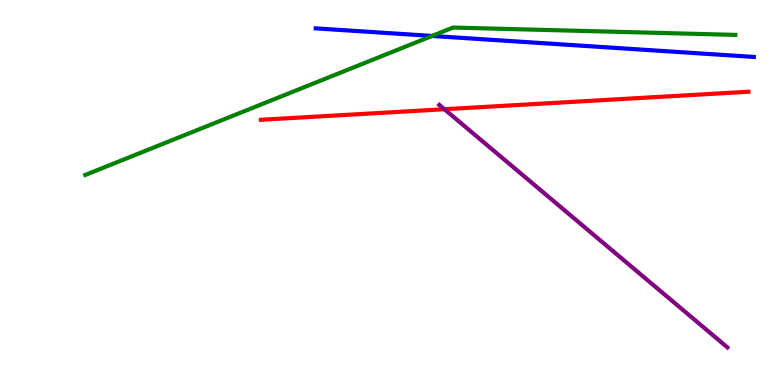[{'lines': ['blue', 'red'], 'intersections': []}, {'lines': ['green', 'red'], 'intersections': []}, {'lines': ['purple', 'red'], 'intersections': [{'x': 5.73, 'y': 7.16}]}, {'lines': ['blue', 'green'], 'intersections': [{'x': 5.58, 'y': 9.07}]}, {'lines': ['blue', 'purple'], 'intersections': []}, {'lines': ['green', 'purple'], 'intersections': []}]